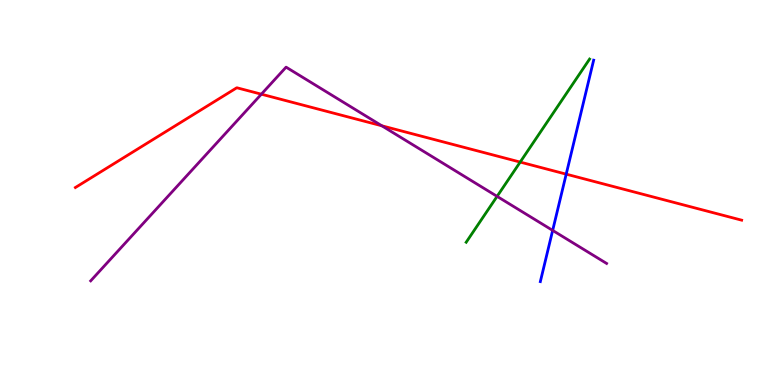[{'lines': ['blue', 'red'], 'intersections': [{'x': 7.31, 'y': 5.48}]}, {'lines': ['green', 'red'], 'intersections': [{'x': 6.71, 'y': 5.79}]}, {'lines': ['purple', 'red'], 'intersections': [{'x': 3.37, 'y': 7.55}, {'x': 4.93, 'y': 6.73}]}, {'lines': ['blue', 'green'], 'intersections': []}, {'lines': ['blue', 'purple'], 'intersections': [{'x': 7.13, 'y': 4.02}]}, {'lines': ['green', 'purple'], 'intersections': [{'x': 6.41, 'y': 4.9}]}]